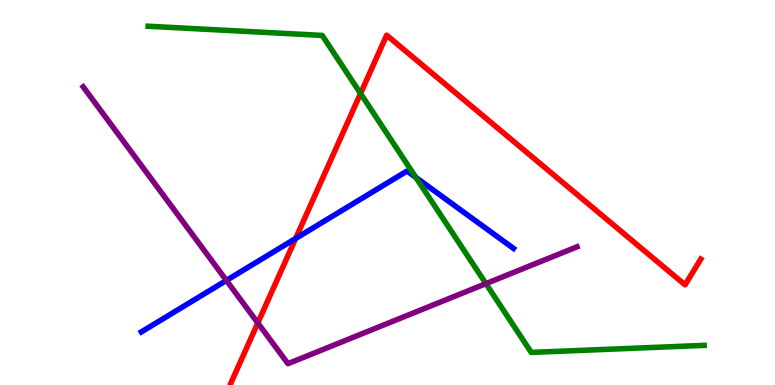[{'lines': ['blue', 'red'], 'intersections': [{'x': 3.81, 'y': 3.81}]}, {'lines': ['green', 'red'], 'intersections': [{'x': 4.65, 'y': 7.57}]}, {'lines': ['purple', 'red'], 'intersections': [{'x': 3.33, 'y': 1.61}]}, {'lines': ['blue', 'green'], 'intersections': [{'x': 5.37, 'y': 5.39}]}, {'lines': ['blue', 'purple'], 'intersections': [{'x': 2.92, 'y': 2.72}]}, {'lines': ['green', 'purple'], 'intersections': [{'x': 6.27, 'y': 2.63}]}]